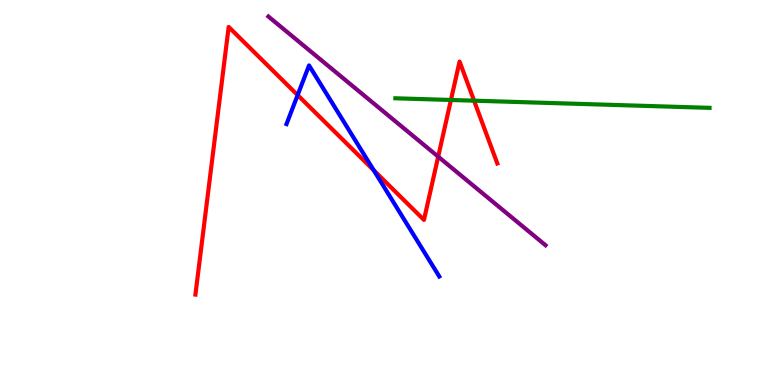[{'lines': ['blue', 'red'], 'intersections': [{'x': 3.84, 'y': 7.53}, {'x': 4.82, 'y': 5.58}]}, {'lines': ['green', 'red'], 'intersections': [{'x': 5.82, 'y': 7.4}, {'x': 6.12, 'y': 7.38}]}, {'lines': ['purple', 'red'], 'intersections': [{'x': 5.65, 'y': 5.93}]}, {'lines': ['blue', 'green'], 'intersections': []}, {'lines': ['blue', 'purple'], 'intersections': []}, {'lines': ['green', 'purple'], 'intersections': []}]